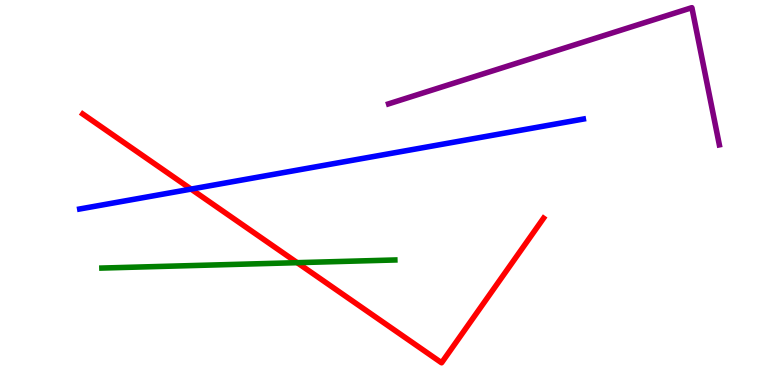[{'lines': ['blue', 'red'], 'intersections': [{'x': 2.47, 'y': 5.09}]}, {'lines': ['green', 'red'], 'intersections': [{'x': 3.83, 'y': 3.18}]}, {'lines': ['purple', 'red'], 'intersections': []}, {'lines': ['blue', 'green'], 'intersections': []}, {'lines': ['blue', 'purple'], 'intersections': []}, {'lines': ['green', 'purple'], 'intersections': []}]